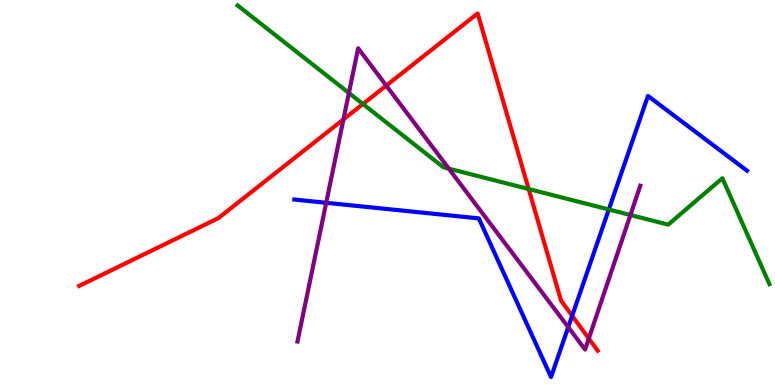[{'lines': ['blue', 'red'], 'intersections': [{'x': 7.38, 'y': 1.8}]}, {'lines': ['green', 'red'], 'intersections': [{'x': 4.68, 'y': 7.3}, {'x': 6.82, 'y': 5.09}]}, {'lines': ['purple', 'red'], 'intersections': [{'x': 4.43, 'y': 6.9}, {'x': 4.98, 'y': 7.78}, {'x': 7.6, 'y': 1.21}]}, {'lines': ['blue', 'green'], 'intersections': [{'x': 7.86, 'y': 4.56}]}, {'lines': ['blue', 'purple'], 'intersections': [{'x': 4.21, 'y': 4.73}, {'x': 7.33, 'y': 1.5}]}, {'lines': ['green', 'purple'], 'intersections': [{'x': 4.5, 'y': 7.59}, {'x': 5.79, 'y': 5.62}, {'x': 8.13, 'y': 4.42}]}]